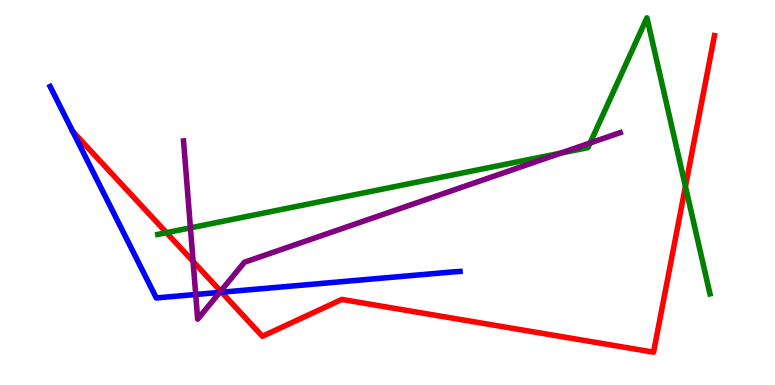[{'lines': ['blue', 'red'], 'intersections': [{'x': 2.86, 'y': 2.41}]}, {'lines': ['green', 'red'], 'intersections': [{'x': 2.15, 'y': 3.96}, {'x': 8.84, 'y': 5.16}]}, {'lines': ['purple', 'red'], 'intersections': [{'x': 2.49, 'y': 3.21}, {'x': 2.85, 'y': 2.44}]}, {'lines': ['blue', 'green'], 'intersections': []}, {'lines': ['blue', 'purple'], 'intersections': [{'x': 2.53, 'y': 2.35}, {'x': 2.83, 'y': 2.41}]}, {'lines': ['green', 'purple'], 'intersections': [{'x': 2.46, 'y': 4.08}, {'x': 7.24, 'y': 6.02}, {'x': 7.61, 'y': 6.29}]}]